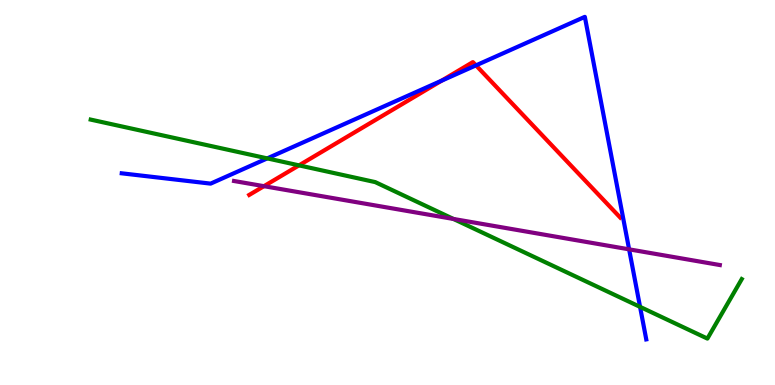[{'lines': ['blue', 'red'], 'intersections': [{'x': 5.7, 'y': 7.9}, {'x': 6.14, 'y': 8.3}]}, {'lines': ['green', 'red'], 'intersections': [{'x': 3.86, 'y': 5.7}]}, {'lines': ['purple', 'red'], 'intersections': [{'x': 3.41, 'y': 5.16}]}, {'lines': ['blue', 'green'], 'intersections': [{'x': 3.45, 'y': 5.89}, {'x': 8.26, 'y': 2.03}]}, {'lines': ['blue', 'purple'], 'intersections': [{'x': 8.12, 'y': 3.52}]}, {'lines': ['green', 'purple'], 'intersections': [{'x': 5.85, 'y': 4.31}]}]